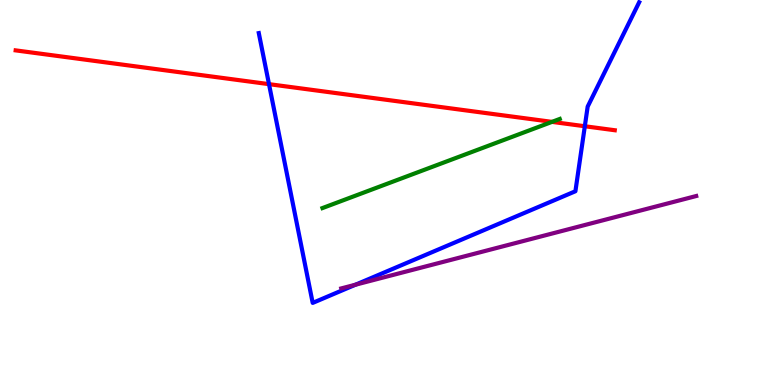[{'lines': ['blue', 'red'], 'intersections': [{'x': 3.47, 'y': 7.81}, {'x': 7.55, 'y': 6.72}]}, {'lines': ['green', 'red'], 'intersections': [{'x': 7.12, 'y': 6.83}]}, {'lines': ['purple', 'red'], 'intersections': []}, {'lines': ['blue', 'green'], 'intersections': []}, {'lines': ['blue', 'purple'], 'intersections': [{'x': 4.59, 'y': 2.6}]}, {'lines': ['green', 'purple'], 'intersections': []}]